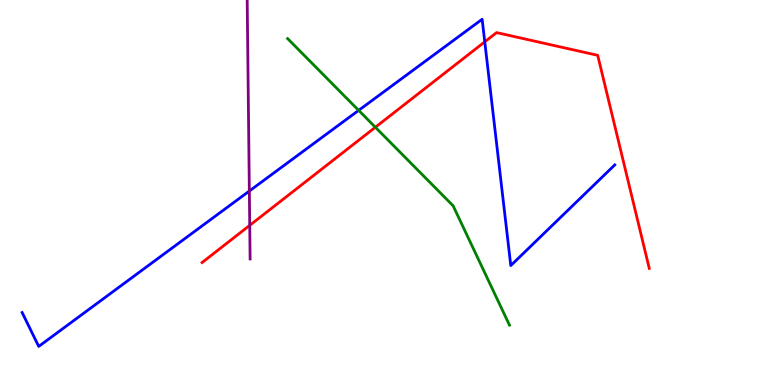[{'lines': ['blue', 'red'], 'intersections': [{'x': 6.25, 'y': 8.91}]}, {'lines': ['green', 'red'], 'intersections': [{'x': 4.84, 'y': 6.69}]}, {'lines': ['purple', 'red'], 'intersections': [{'x': 3.22, 'y': 4.15}]}, {'lines': ['blue', 'green'], 'intersections': [{'x': 4.63, 'y': 7.13}]}, {'lines': ['blue', 'purple'], 'intersections': [{'x': 3.22, 'y': 5.04}]}, {'lines': ['green', 'purple'], 'intersections': []}]